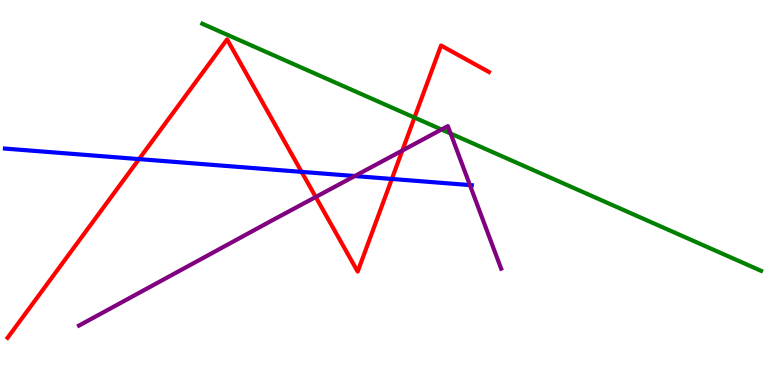[{'lines': ['blue', 'red'], 'intersections': [{'x': 1.79, 'y': 5.87}, {'x': 3.89, 'y': 5.54}, {'x': 5.06, 'y': 5.35}]}, {'lines': ['green', 'red'], 'intersections': [{'x': 5.35, 'y': 6.95}]}, {'lines': ['purple', 'red'], 'intersections': [{'x': 4.07, 'y': 4.88}, {'x': 5.19, 'y': 6.09}]}, {'lines': ['blue', 'green'], 'intersections': []}, {'lines': ['blue', 'purple'], 'intersections': [{'x': 4.58, 'y': 5.43}, {'x': 6.06, 'y': 5.19}]}, {'lines': ['green', 'purple'], 'intersections': [{'x': 5.7, 'y': 6.64}, {'x': 5.81, 'y': 6.53}]}]